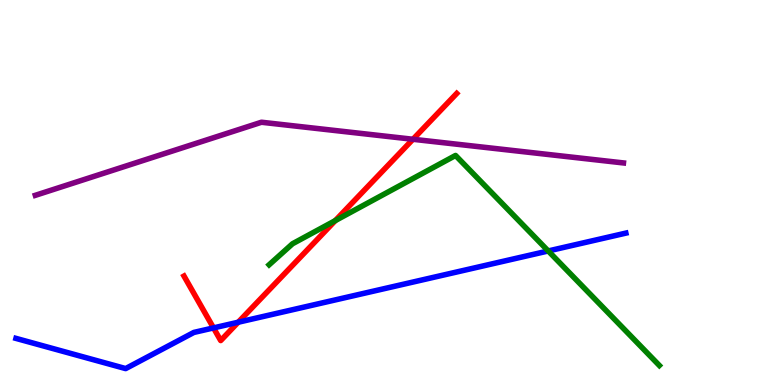[{'lines': ['blue', 'red'], 'intersections': [{'x': 2.75, 'y': 1.48}, {'x': 3.07, 'y': 1.63}]}, {'lines': ['green', 'red'], 'intersections': [{'x': 4.33, 'y': 4.27}]}, {'lines': ['purple', 'red'], 'intersections': [{'x': 5.33, 'y': 6.38}]}, {'lines': ['blue', 'green'], 'intersections': [{'x': 7.07, 'y': 3.48}]}, {'lines': ['blue', 'purple'], 'intersections': []}, {'lines': ['green', 'purple'], 'intersections': []}]